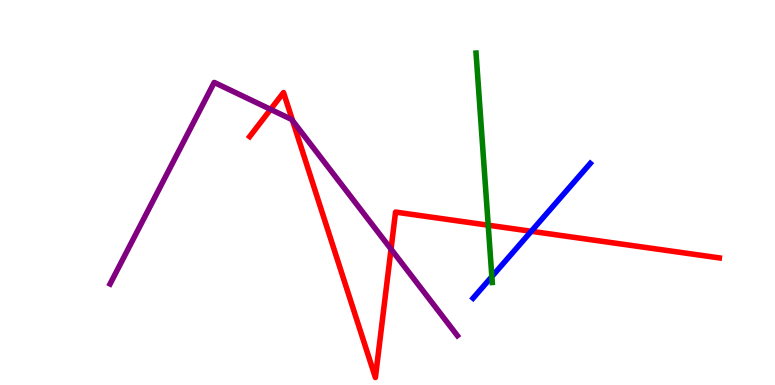[{'lines': ['blue', 'red'], 'intersections': [{'x': 6.85, 'y': 3.99}]}, {'lines': ['green', 'red'], 'intersections': [{'x': 6.3, 'y': 4.15}]}, {'lines': ['purple', 'red'], 'intersections': [{'x': 3.49, 'y': 7.16}, {'x': 3.78, 'y': 6.86}, {'x': 5.05, 'y': 3.53}]}, {'lines': ['blue', 'green'], 'intersections': [{'x': 6.35, 'y': 2.82}]}, {'lines': ['blue', 'purple'], 'intersections': []}, {'lines': ['green', 'purple'], 'intersections': []}]